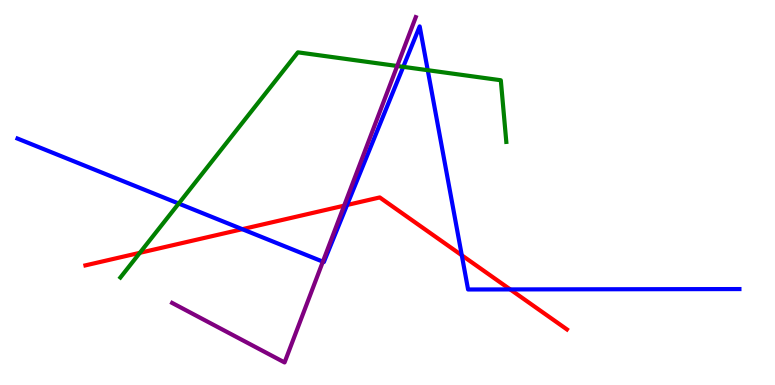[{'lines': ['blue', 'red'], 'intersections': [{'x': 3.13, 'y': 4.05}, {'x': 4.48, 'y': 4.68}, {'x': 5.96, 'y': 3.37}, {'x': 6.58, 'y': 2.48}]}, {'lines': ['green', 'red'], 'intersections': [{'x': 1.8, 'y': 3.43}]}, {'lines': ['purple', 'red'], 'intersections': [{'x': 4.44, 'y': 4.66}]}, {'lines': ['blue', 'green'], 'intersections': [{'x': 2.31, 'y': 4.71}, {'x': 5.2, 'y': 8.26}, {'x': 5.52, 'y': 8.18}]}, {'lines': ['blue', 'purple'], 'intersections': [{'x': 4.17, 'y': 3.2}]}, {'lines': ['green', 'purple'], 'intersections': [{'x': 5.13, 'y': 8.29}]}]